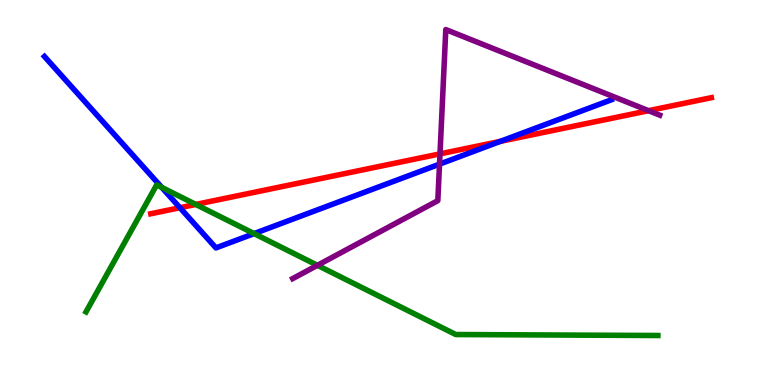[{'lines': ['blue', 'red'], 'intersections': [{'x': 2.32, 'y': 4.6}, {'x': 6.46, 'y': 6.33}]}, {'lines': ['green', 'red'], 'intersections': [{'x': 2.53, 'y': 4.69}]}, {'lines': ['purple', 'red'], 'intersections': [{'x': 5.68, 'y': 6.0}, {'x': 8.37, 'y': 7.13}]}, {'lines': ['blue', 'green'], 'intersections': [{'x': 2.09, 'y': 5.13}, {'x': 3.28, 'y': 3.93}]}, {'lines': ['blue', 'purple'], 'intersections': [{'x': 5.67, 'y': 5.74}]}, {'lines': ['green', 'purple'], 'intersections': [{'x': 4.1, 'y': 3.11}]}]